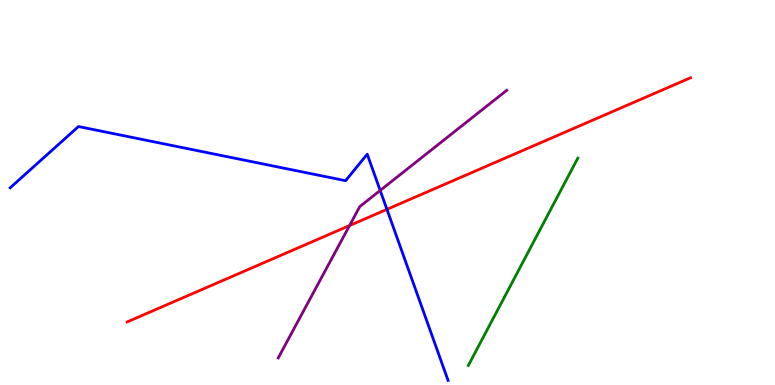[{'lines': ['blue', 'red'], 'intersections': [{'x': 4.99, 'y': 4.56}]}, {'lines': ['green', 'red'], 'intersections': []}, {'lines': ['purple', 'red'], 'intersections': [{'x': 4.51, 'y': 4.14}]}, {'lines': ['blue', 'green'], 'intersections': []}, {'lines': ['blue', 'purple'], 'intersections': [{'x': 4.91, 'y': 5.05}]}, {'lines': ['green', 'purple'], 'intersections': []}]